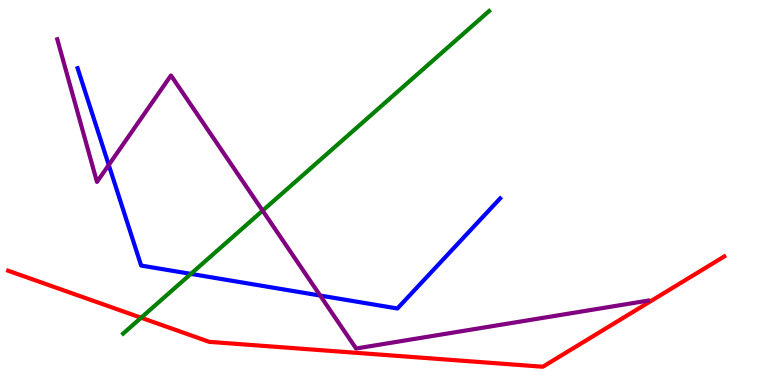[{'lines': ['blue', 'red'], 'intersections': []}, {'lines': ['green', 'red'], 'intersections': [{'x': 1.82, 'y': 1.75}]}, {'lines': ['purple', 'red'], 'intersections': []}, {'lines': ['blue', 'green'], 'intersections': [{'x': 2.46, 'y': 2.89}]}, {'lines': ['blue', 'purple'], 'intersections': [{'x': 1.4, 'y': 5.72}, {'x': 4.13, 'y': 2.32}]}, {'lines': ['green', 'purple'], 'intersections': [{'x': 3.39, 'y': 4.53}]}]